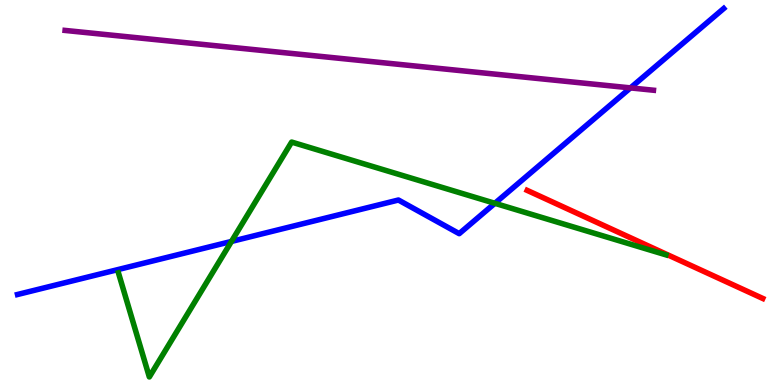[{'lines': ['blue', 'red'], 'intersections': []}, {'lines': ['green', 'red'], 'intersections': []}, {'lines': ['purple', 'red'], 'intersections': []}, {'lines': ['blue', 'green'], 'intersections': [{'x': 2.99, 'y': 3.73}, {'x': 6.39, 'y': 4.72}]}, {'lines': ['blue', 'purple'], 'intersections': [{'x': 8.14, 'y': 7.72}]}, {'lines': ['green', 'purple'], 'intersections': []}]